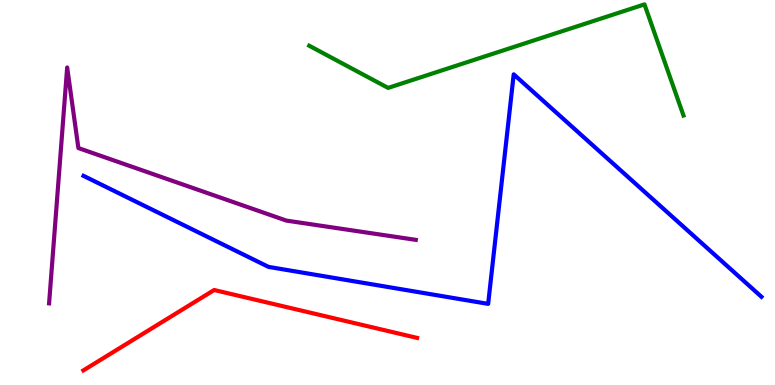[{'lines': ['blue', 'red'], 'intersections': []}, {'lines': ['green', 'red'], 'intersections': []}, {'lines': ['purple', 'red'], 'intersections': []}, {'lines': ['blue', 'green'], 'intersections': []}, {'lines': ['blue', 'purple'], 'intersections': []}, {'lines': ['green', 'purple'], 'intersections': []}]